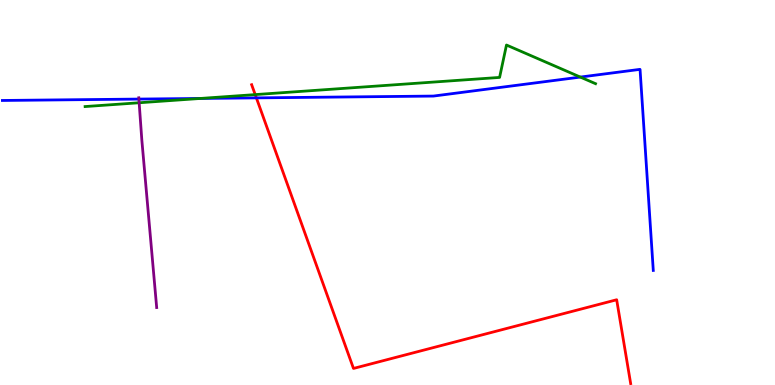[{'lines': ['blue', 'red'], 'intersections': [{'x': 3.31, 'y': 7.46}]}, {'lines': ['green', 'red'], 'intersections': [{'x': 3.29, 'y': 7.54}]}, {'lines': ['purple', 'red'], 'intersections': []}, {'lines': ['blue', 'green'], 'intersections': [{'x': 2.59, 'y': 7.44}, {'x': 7.49, 'y': 8.0}]}, {'lines': ['blue', 'purple'], 'intersections': [{'x': 1.79, 'y': 7.43}]}, {'lines': ['green', 'purple'], 'intersections': [{'x': 1.8, 'y': 7.33}]}]